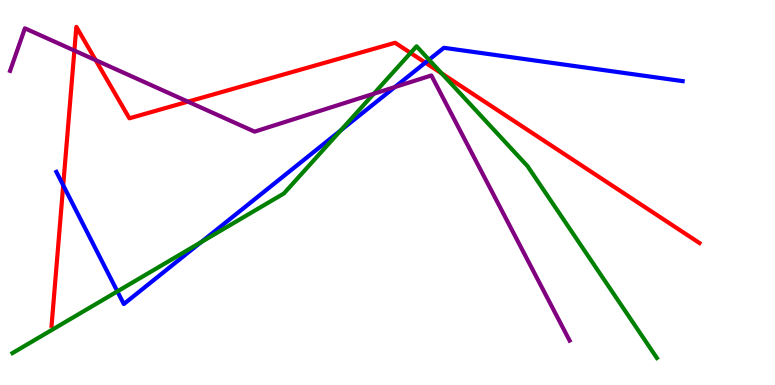[{'lines': ['blue', 'red'], 'intersections': [{'x': 0.816, 'y': 5.19}, {'x': 5.49, 'y': 8.37}]}, {'lines': ['green', 'red'], 'intersections': [{'x': 5.3, 'y': 8.62}, {'x': 5.7, 'y': 8.09}]}, {'lines': ['purple', 'red'], 'intersections': [{'x': 0.96, 'y': 8.69}, {'x': 1.23, 'y': 8.44}, {'x': 2.43, 'y': 7.36}]}, {'lines': ['blue', 'green'], 'intersections': [{'x': 1.51, 'y': 2.43}, {'x': 2.59, 'y': 3.71}, {'x': 4.4, 'y': 6.62}, {'x': 5.54, 'y': 8.45}]}, {'lines': ['blue', 'purple'], 'intersections': [{'x': 5.09, 'y': 7.74}]}, {'lines': ['green', 'purple'], 'intersections': [{'x': 4.82, 'y': 7.56}]}]